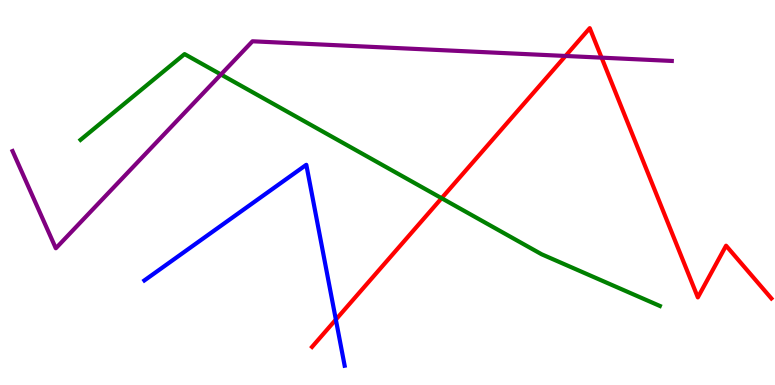[{'lines': ['blue', 'red'], 'intersections': [{'x': 4.33, 'y': 1.7}]}, {'lines': ['green', 'red'], 'intersections': [{'x': 5.7, 'y': 4.85}]}, {'lines': ['purple', 'red'], 'intersections': [{'x': 7.3, 'y': 8.55}, {'x': 7.76, 'y': 8.5}]}, {'lines': ['blue', 'green'], 'intersections': []}, {'lines': ['blue', 'purple'], 'intersections': []}, {'lines': ['green', 'purple'], 'intersections': [{'x': 2.85, 'y': 8.07}]}]